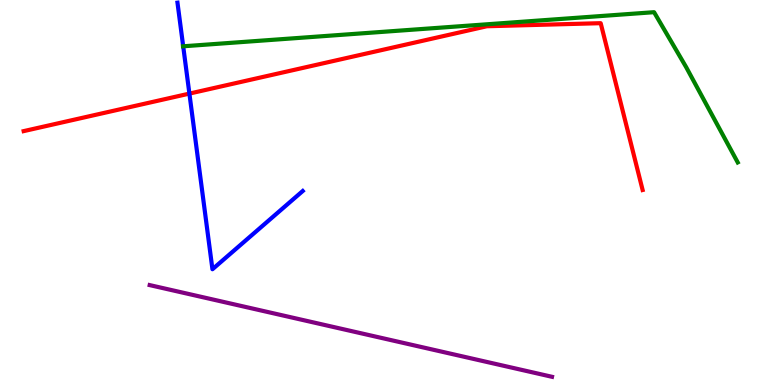[{'lines': ['blue', 'red'], 'intersections': [{'x': 2.44, 'y': 7.57}]}, {'lines': ['green', 'red'], 'intersections': []}, {'lines': ['purple', 'red'], 'intersections': []}, {'lines': ['blue', 'green'], 'intersections': [{'x': 2.36, 'y': 8.8}]}, {'lines': ['blue', 'purple'], 'intersections': []}, {'lines': ['green', 'purple'], 'intersections': []}]